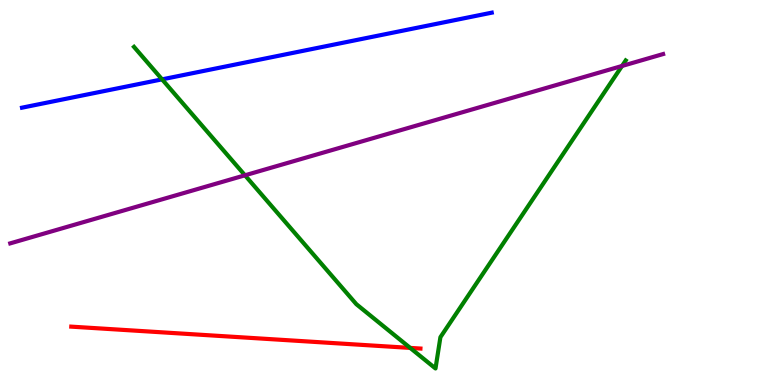[{'lines': ['blue', 'red'], 'intersections': []}, {'lines': ['green', 'red'], 'intersections': [{'x': 5.29, 'y': 0.963}]}, {'lines': ['purple', 'red'], 'intersections': []}, {'lines': ['blue', 'green'], 'intersections': [{'x': 2.09, 'y': 7.94}]}, {'lines': ['blue', 'purple'], 'intersections': []}, {'lines': ['green', 'purple'], 'intersections': [{'x': 3.16, 'y': 5.45}, {'x': 8.03, 'y': 8.29}]}]